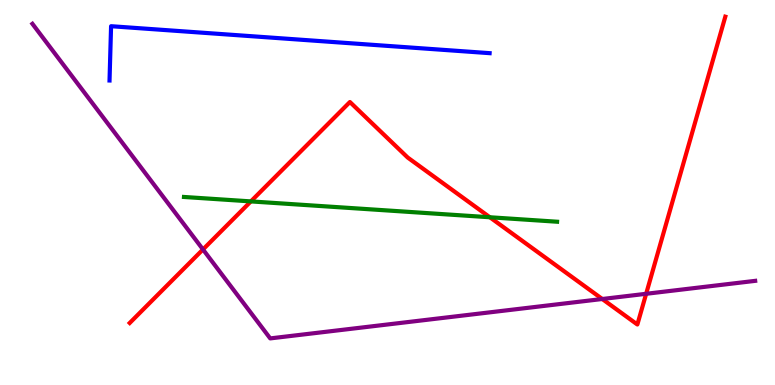[{'lines': ['blue', 'red'], 'intersections': []}, {'lines': ['green', 'red'], 'intersections': [{'x': 3.24, 'y': 4.77}, {'x': 6.32, 'y': 4.36}]}, {'lines': ['purple', 'red'], 'intersections': [{'x': 2.62, 'y': 3.52}, {'x': 7.77, 'y': 2.23}, {'x': 8.34, 'y': 2.37}]}, {'lines': ['blue', 'green'], 'intersections': []}, {'lines': ['blue', 'purple'], 'intersections': []}, {'lines': ['green', 'purple'], 'intersections': []}]